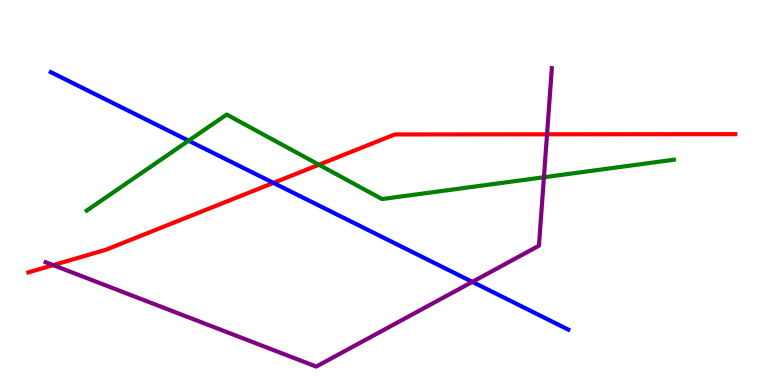[{'lines': ['blue', 'red'], 'intersections': [{'x': 3.53, 'y': 5.25}]}, {'lines': ['green', 'red'], 'intersections': [{'x': 4.12, 'y': 5.72}]}, {'lines': ['purple', 'red'], 'intersections': [{'x': 0.687, 'y': 3.11}, {'x': 7.06, 'y': 6.51}]}, {'lines': ['blue', 'green'], 'intersections': [{'x': 2.43, 'y': 6.35}]}, {'lines': ['blue', 'purple'], 'intersections': [{'x': 6.09, 'y': 2.68}]}, {'lines': ['green', 'purple'], 'intersections': [{'x': 7.02, 'y': 5.4}]}]